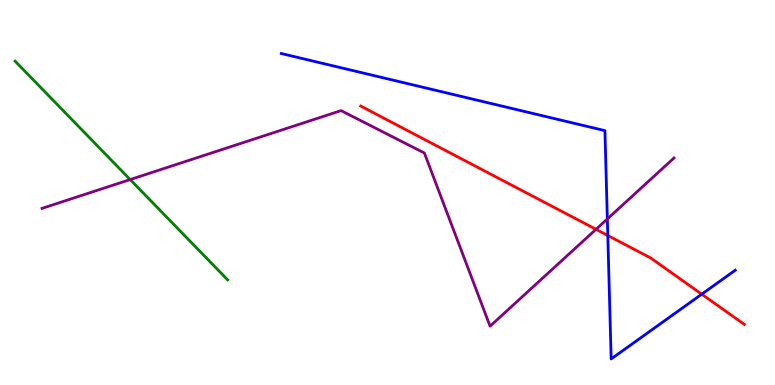[{'lines': ['blue', 'red'], 'intersections': [{'x': 7.84, 'y': 3.88}, {'x': 9.05, 'y': 2.36}]}, {'lines': ['green', 'red'], 'intersections': []}, {'lines': ['purple', 'red'], 'intersections': [{'x': 7.69, 'y': 4.04}]}, {'lines': ['blue', 'green'], 'intersections': []}, {'lines': ['blue', 'purple'], 'intersections': [{'x': 7.84, 'y': 4.31}]}, {'lines': ['green', 'purple'], 'intersections': [{'x': 1.68, 'y': 5.34}]}]